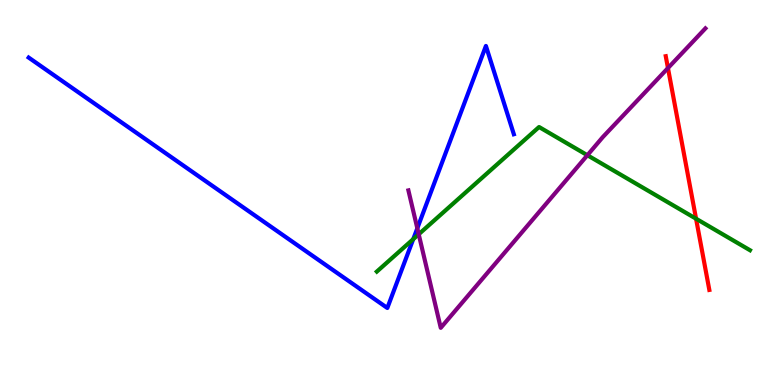[{'lines': ['blue', 'red'], 'intersections': []}, {'lines': ['green', 'red'], 'intersections': [{'x': 8.98, 'y': 4.32}]}, {'lines': ['purple', 'red'], 'intersections': [{'x': 8.62, 'y': 8.23}]}, {'lines': ['blue', 'green'], 'intersections': [{'x': 5.33, 'y': 3.79}]}, {'lines': ['blue', 'purple'], 'intersections': [{'x': 5.38, 'y': 4.07}]}, {'lines': ['green', 'purple'], 'intersections': [{'x': 5.4, 'y': 3.92}, {'x': 7.58, 'y': 5.97}]}]